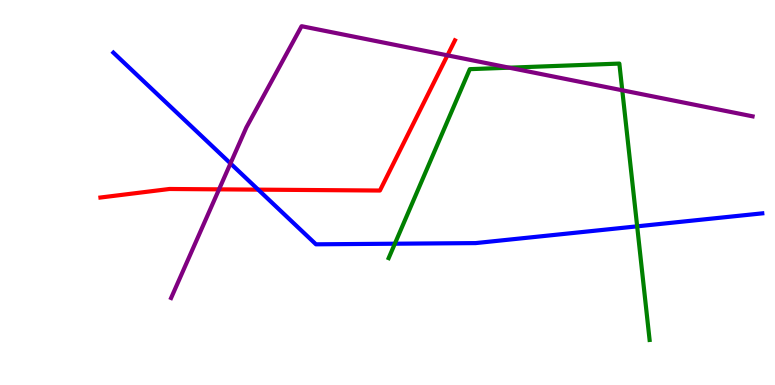[{'lines': ['blue', 'red'], 'intersections': [{'x': 3.33, 'y': 5.07}]}, {'lines': ['green', 'red'], 'intersections': []}, {'lines': ['purple', 'red'], 'intersections': [{'x': 2.83, 'y': 5.08}, {'x': 5.77, 'y': 8.56}]}, {'lines': ['blue', 'green'], 'intersections': [{'x': 5.09, 'y': 3.67}, {'x': 8.22, 'y': 4.12}]}, {'lines': ['blue', 'purple'], 'intersections': [{'x': 2.97, 'y': 5.76}]}, {'lines': ['green', 'purple'], 'intersections': [{'x': 6.57, 'y': 8.24}, {'x': 8.03, 'y': 7.65}]}]